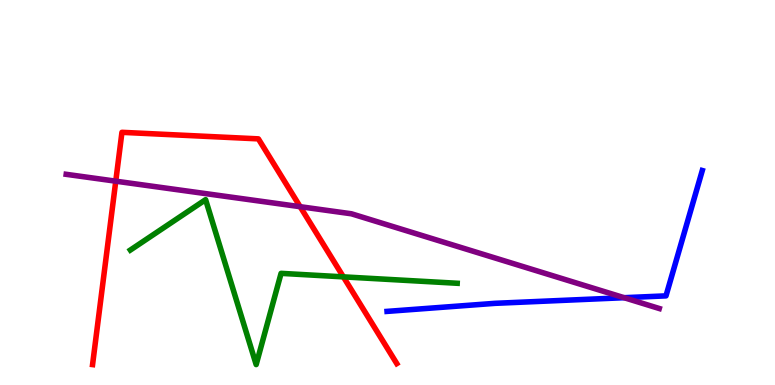[{'lines': ['blue', 'red'], 'intersections': []}, {'lines': ['green', 'red'], 'intersections': [{'x': 4.43, 'y': 2.81}]}, {'lines': ['purple', 'red'], 'intersections': [{'x': 1.49, 'y': 5.29}, {'x': 3.87, 'y': 4.63}]}, {'lines': ['blue', 'green'], 'intersections': []}, {'lines': ['blue', 'purple'], 'intersections': [{'x': 8.05, 'y': 2.27}]}, {'lines': ['green', 'purple'], 'intersections': []}]